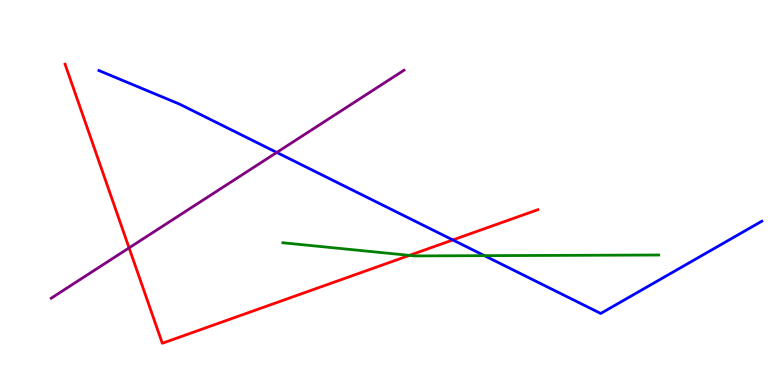[{'lines': ['blue', 'red'], 'intersections': [{'x': 5.84, 'y': 3.77}]}, {'lines': ['green', 'red'], 'intersections': [{'x': 5.28, 'y': 3.37}]}, {'lines': ['purple', 'red'], 'intersections': [{'x': 1.67, 'y': 3.56}]}, {'lines': ['blue', 'green'], 'intersections': [{'x': 6.25, 'y': 3.36}]}, {'lines': ['blue', 'purple'], 'intersections': [{'x': 3.57, 'y': 6.04}]}, {'lines': ['green', 'purple'], 'intersections': []}]